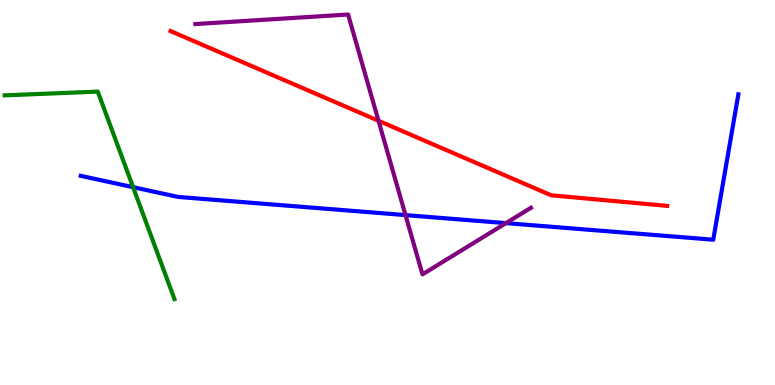[{'lines': ['blue', 'red'], 'intersections': []}, {'lines': ['green', 'red'], 'intersections': []}, {'lines': ['purple', 'red'], 'intersections': [{'x': 4.88, 'y': 6.86}]}, {'lines': ['blue', 'green'], 'intersections': [{'x': 1.72, 'y': 5.14}]}, {'lines': ['blue', 'purple'], 'intersections': [{'x': 5.23, 'y': 4.41}, {'x': 6.53, 'y': 4.2}]}, {'lines': ['green', 'purple'], 'intersections': []}]